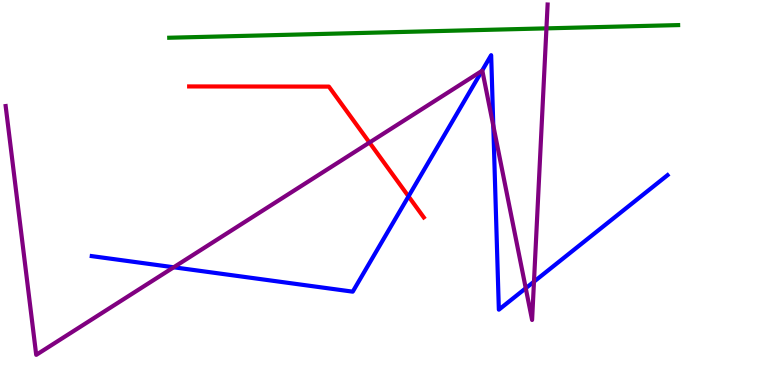[{'lines': ['blue', 'red'], 'intersections': [{'x': 5.27, 'y': 4.9}]}, {'lines': ['green', 'red'], 'intersections': []}, {'lines': ['purple', 'red'], 'intersections': [{'x': 4.77, 'y': 6.3}]}, {'lines': ['blue', 'green'], 'intersections': []}, {'lines': ['blue', 'purple'], 'intersections': [{'x': 2.24, 'y': 3.06}, {'x': 6.22, 'y': 8.16}, {'x': 6.37, 'y': 6.74}, {'x': 6.78, 'y': 2.51}, {'x': 6.89, 'y': 2.68}]}, {'lines': ['green', 'purple'], 'intersections': [{'x': 7.05, 'y': 9.26}]}]